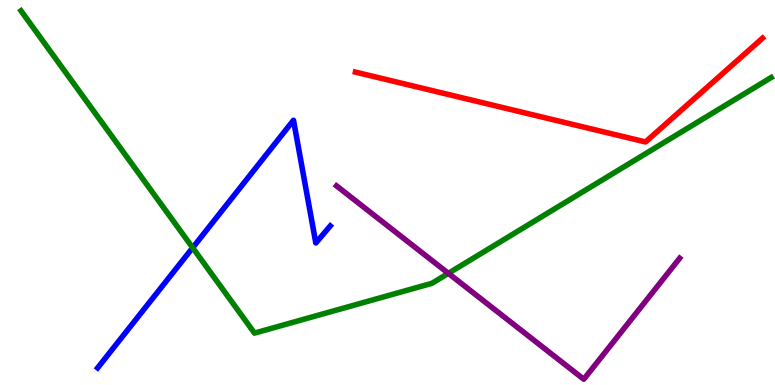[{'lines': ['blue', 'red'], 'intersections': []}, {'lines': ['green', 'red'], 'intersections': []}, {'lines': ['purple', 'red'], 'intersections': []}, {'lines': ['blue', 'green'], 'intersections': [{'x': 2.49, 'y': 3.56}]}, {'lines': ['blue', 'purple'], 'intersections': []}, {'lines': ['green', 'purple'], 'intersections': [{'x': 5.79, 'y': 2.9}]}]